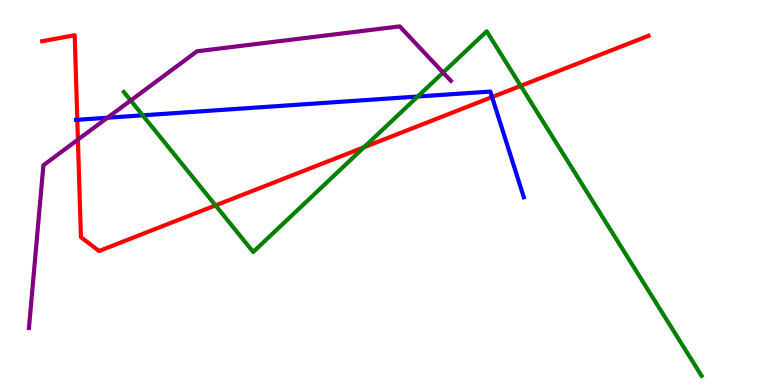[{'lines': ['blue', 'red'], 'intersections': [{'x': 0.998, 'y': 6.89}, {'x': 6.35, 'y': 7.48}]}, {'lines': ['green', 'red'], 'intersections': [{'x': 2.78, 'y': 4.67}, {'x': 4.7, 'y': 6.18}, {'x': 6.72, 'y': 7.77}]}, {'lines': ['purple', 'red'], 'intersections': [{'x': 1.01, 'y': 6.37}]}, {'lines': ['blue', 'green'], 'intersections': [{'x': 1.84, 'y': 7.0}, {'x': 5.39, 'y': 7.49}]}, {'lines': ['blue', 'purple'], 'intersections': [{'x': 1.39, 'y': 6.94}]}, {'lines': ['green', 'purple'], 'intersections': [{'x': 1.69, 'y': 7.39}, {'x': 5.72, 'y': 8.12}]}]